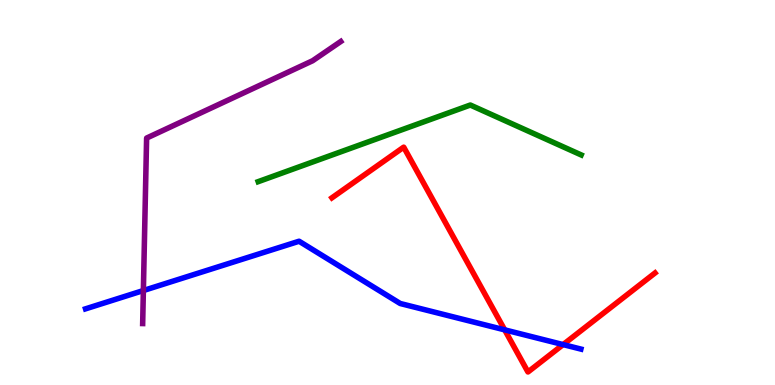[{'lines': ['blue', 'red'], 'intersections': [{'x': 6.51, 'y': 1.43}, {'x': 7.27, 'y': 1.05}]}, {'lines': ['green', 'red'], 'intersections': []}, {'lines': ['purple', 'red'], 'intersections': []}, {'lines': ['blue', 'green'], 'intersections': []}, {'lines': ['blue', 'purple'], 'intersections': [{'x': 1.85, 'y': 2.45}]}, {'lines': ['green', 'purple'], 'intersections': []}]